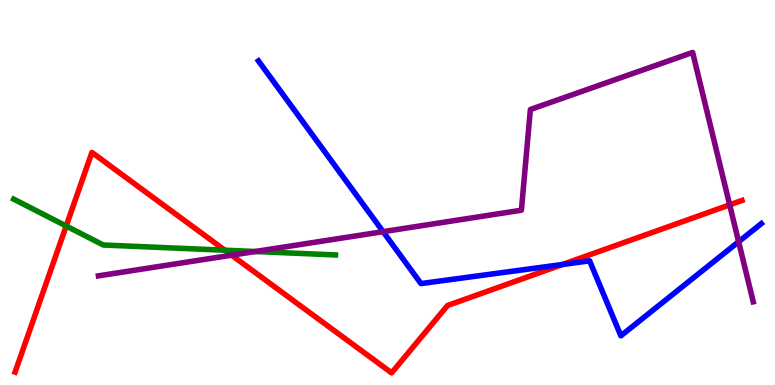[{'lines': ['blue', 'red'], 'intersections': [{'x': 7.26, 'y': 3.13}]}, {'lines': ['green', 'red'], 'intersections': [{'x': 0.854, 'y': 4.13}, {'x': 2.9, 'y': 3.5}]}, {'lines': ['purple', 'red'], 'intersections': [{'x': 2.99, 'y': 3.37}, {'x': 9.42, 'y': 4.68}]}, {'lines': ['blue', 'green'], 'intersections': []}, {'lines': ['blue', 'purple'], 'intersections': [{'x': 4.94, 'y': 3.98}, {'x': 9.53, 'y': 3.72}]}, {'lines': ['green', 'purple'], 'intersections': [{'x': 3.29, 'y': 3.47}]}]